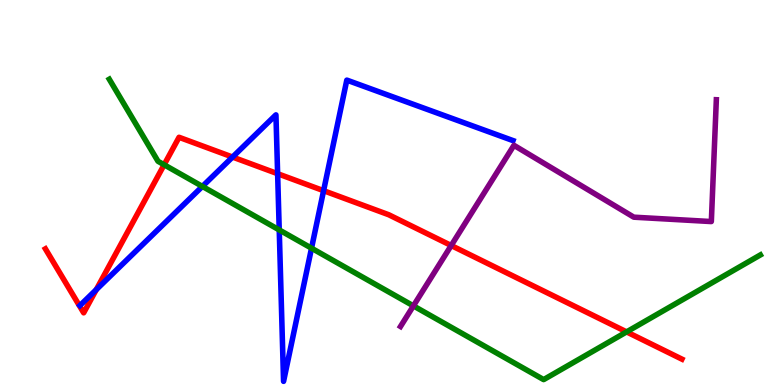[{'lines': ['blue', 'red'], 'intersections': [{'x': 1.24, 'y': 2.48}, {'x': 3.0, 'y': 5.92}, {'x': 3.58, 'y': 5.49}, {'x': 4.18, 'y': 5.05}]}, {'lines': ['green', 'red'], 'intersections': [{'x': 2.12, 'y': 5.72}, {'x': 8.09, 'y': 1.38}]}, {'lines': ['purple', 'red'], 'intersections': [{'x': 5.82, 'y': 3.62}]}, {'lines': ['blue', 'green'], 'intersections': [{'x': 2.61, 'y': 5.16}, {'x': 3.6, 'y': 4.03}, {'x': 4.02, 'y': 3.55}]}, {'lines': ['blue', 'purple'], 'intersections': []}, {'lines': ['green', 'purple'], 'intersections': [{'x': 5.33, 'y': 2.06}]}]